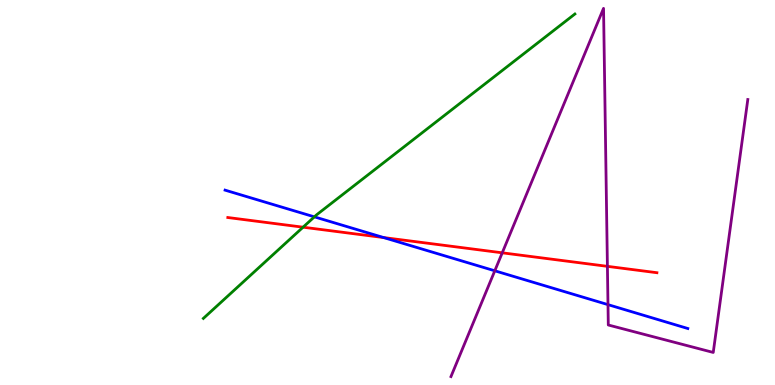[{'lines': ['blue', 'red'], 'intersections': [{'x': 4.95, 'y': 3.83}]}, {'lines': ['green', 'red'], 'intersections': [{'x': 3.91, 'y': 4.1}]}, {'lines': ['purple', 'red'], 'intersections': [{'x': 6.48, 'y': 3.43}, {'x': 7.84, 'y': 3.08}]}, {'lines': ['blue', 'green'], 'intersections': [{'x': 4.06, 'y': 4.37}]}, {'lines': ['blue', 'purple'], 'intersections': [{'x': 6.38, 'y': 2.97}, {'x': 7.84, 'y': 2.09}]}, {'lines': ['green', 'purple'], 'intersections': []}]